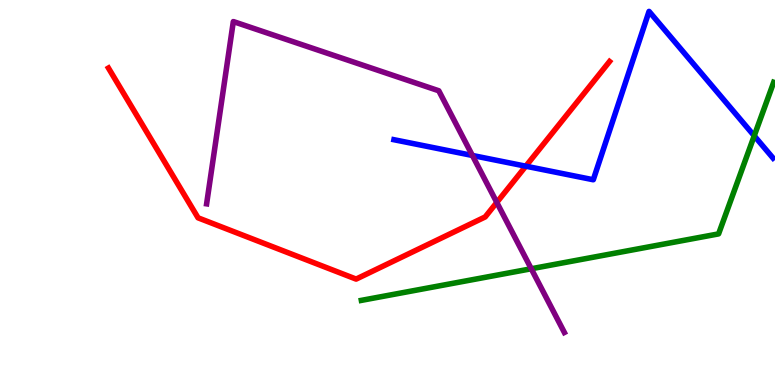[{'lines': ['blue', 'red'], 'intersections': [{'x': 6.78, 'y': 5.68}]}, {'lines': ['green', 'red'], 'intersections': []}, {'lines': ['purple', 'red'], 'intersections': [{'x': 6.41, 'y': 4.74}]}, {'lines': ['blue', 'green'], 'intersections': [{'x': 9.73, 'y': 6.47}]}, {'lines': ['blue', 'purple'], 'intersections': [{'x': 6.1, 'y': 5.96}]}, {'lines': ['green', 'purple'], 'intersections': [{'x': 6.85, 'y': 3.02}]}]